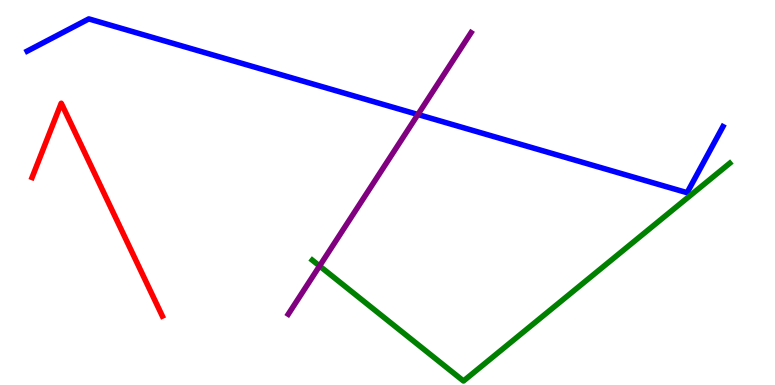[{'lines': ['blue', 'red'], 'intersections': []}, {'lines': ['green', 'red'], 'intersections': []}, {'lines': ['purple', 'red'], 'intersections': []}, {'lines': ['blue', 'green'], 'intersections': []}, {'lines': ['blue', 'purple'], 'intersections': [{'x': 5.39, 'y': 7.03}]}, {'lines': ['green', 'purple'], 'intersections': [{'x': 4.12, 'y': 3.09}]}]